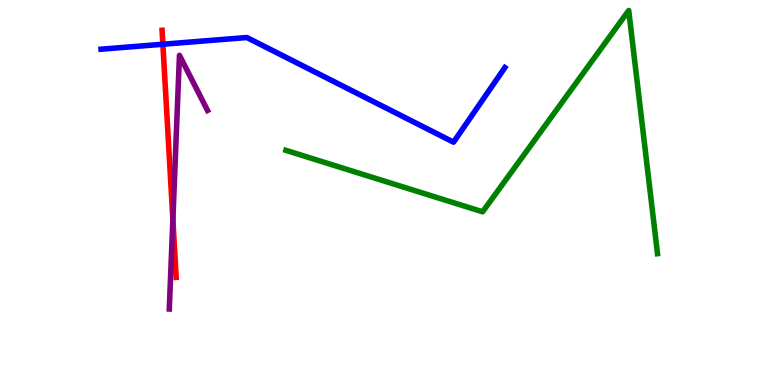[{'lines': ['blue', 'red'], 'intersections': [{'x': 2.1, 'y': 8.85}]}, {'lines': ['green', 'red'], 'intersections': []}, {'lines': ['purple', 'red'], 'intersections': [{'x': 2.23, 'y': 4.3}]}, {'lines': ['blue', 'green'], 'intersections': []}, {'lines': ['blue', 'purple'], 'intersections': []}, {'lines': ['green', 'purple'], 'intersections': []}]